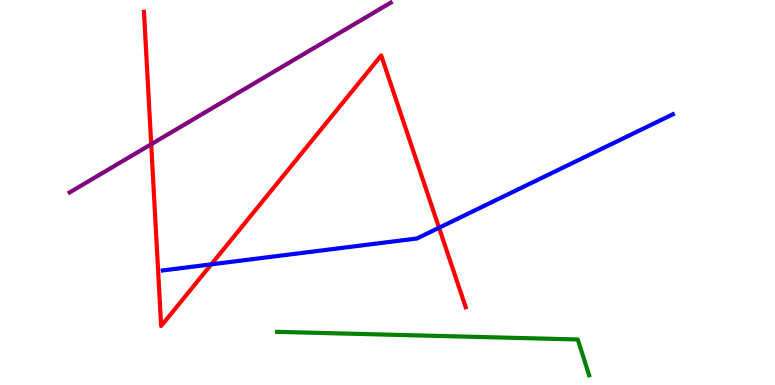[{'lines': ['blue', 'red'], 'intersections': [{'x': 2.73, 'y': 3.13}, {'x': 5.67, 'y': 4.08}]}, {'lines': ['green', 'red'], 'intersections': []}, {'lines': ['purple', 'red'], 'intersections': [{'x': 1.95, 'y': 6.25}]}, {'lines': ['blue', 'green'], 'intersections': []}, {'lines': ['blue', 'purple'], 'intersections': []}, {'lines': ['green', 'purple'], 'intersections': []}]